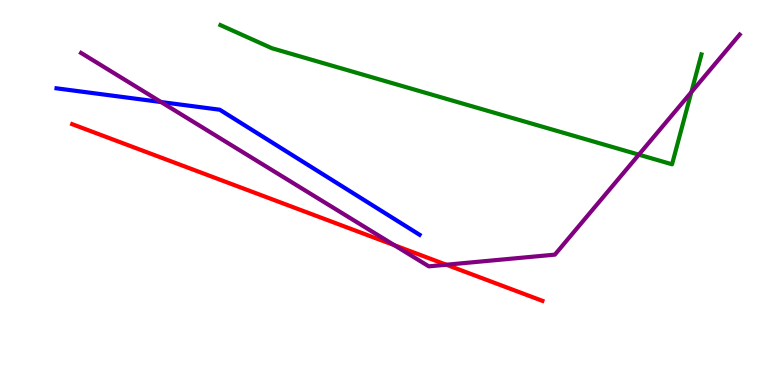[{'lines': ['blue', 'red'], 'intersections': []}, {'lines': ['green', 'red'], 'intersections': []}, {'lines': ['purple', 'red'], 'intersections': [{'x': 5.09, 'y': 3.63}, {'x': 5.76, 'y': 3.12}]}, {'lines': ['blue', 'green'], 'intersections': []}, {'lines': ['blue', 'purple'], 'intersections': [{'x': 2.08, 'y': 7.35}]}, {'lines': ['green', 'purple'], 'intersections': [{'x': 8.24, 'y': 5.98}, {'x': 8.92, 'y': 7.61}]}]